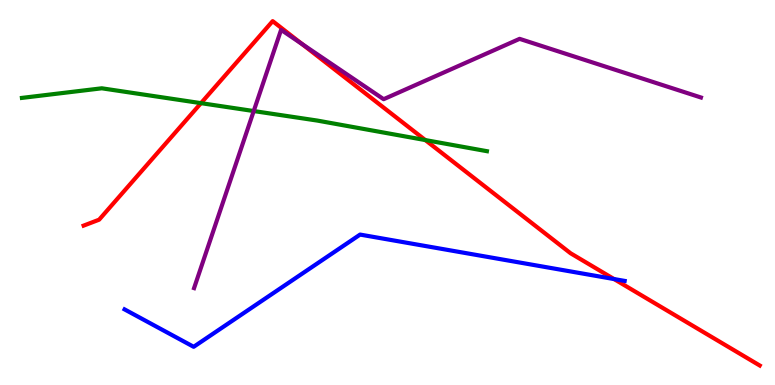[{'lines': ['blue', 'red'], 'intersections': [{'x': 7.92, 'y': 2.75}]}, {'lines': ['green', 'red'], 'intersections': [{'x': 2.59, 'y': 7.32}, {'x': 5.49, 'y': 6.36}]}, {'lines': ['purple', 'red'], 'intersections': [{'x': 3.9, 'y': 8.86}]}, {'lines': ['blue', 'green'], 'intersections': []}, {'lines': ['blue', 'purple'], 'intersections': []}, {'lines': ['green', 'purple'], 'intersections': [{'x': 3.27, 'y': 7.12}]}]